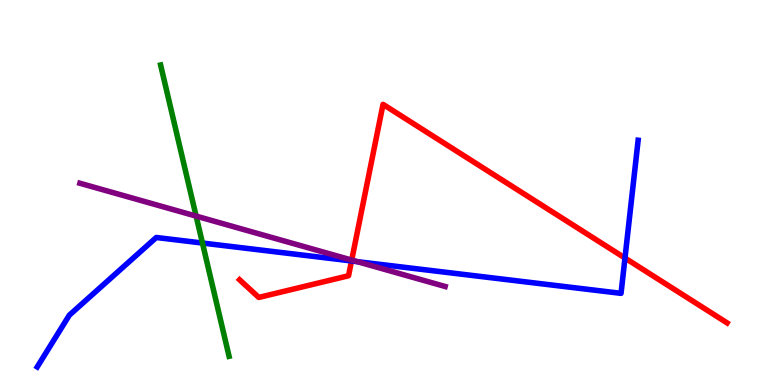[{'lines': ['blue', 'red'], 'intersections': [{'x': 4.54, 'y': 3.22}, {'x': 8.06, 'y': 3.3}]}, {'lines': ['green', 'red'], 'intersections': []}, {'lines': ['purple', 'red'], 'intersections': [{'x': 4.54, 'y': 3.24}]}, {'lines': ['blue', 'green'], 'intersections': [{'x': 2.61, 'y': 3.69}]}, {'lines': ['blue', 'purple'], 'intersections': [{'x': 4.61, 'y': 3.2}]}, {'lines': ['green', 'purple'], 'intersections': [{'x': 2.53, 'y': 4.39}]}]